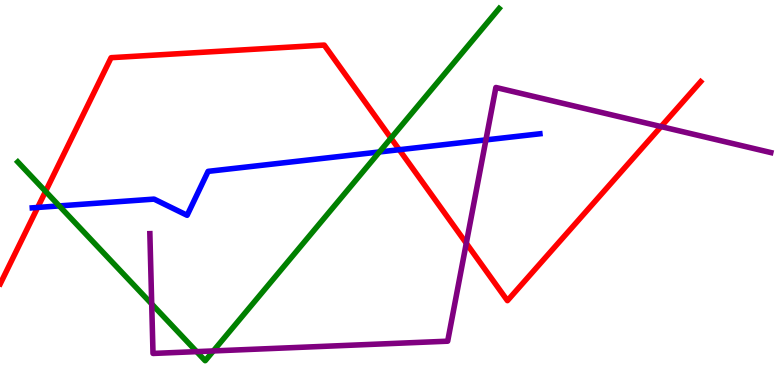[{'lines': ['blue', 'red'], 'intersections': [{'x': 0.486, 'y': 4.61}, {'x': 5.15, 'y': 6.11}]}, {'lines': ['green', 'red'], 'intersections': [{'x': 0.588, 'y': 5.03}, {'x': 5.04, 'y': 6.41}]}, {'lines': ['purple', 'red'], 'intersections': [{'x': 6.02, 'y': 3.68}, {'x': 8.53, 'y': 6.71}]}, {'lines': ['blue', 'green'], 'intersections': [{'x': 0.765, 'y': 4.65}, {'x': 4.9, 'y': 6.05}]}, {'lines': ['blue', 'purple'], 'intersections': [{'x': 6.27, 'y': 6.37}]}, {'lines': ['green', 'purple'], 'intersections': [{'x': 1.96, 'y': 2.1}, {'x': 2.54, 'y': 0.867}, {'x': 2.75, 'y': 0.885}]}]